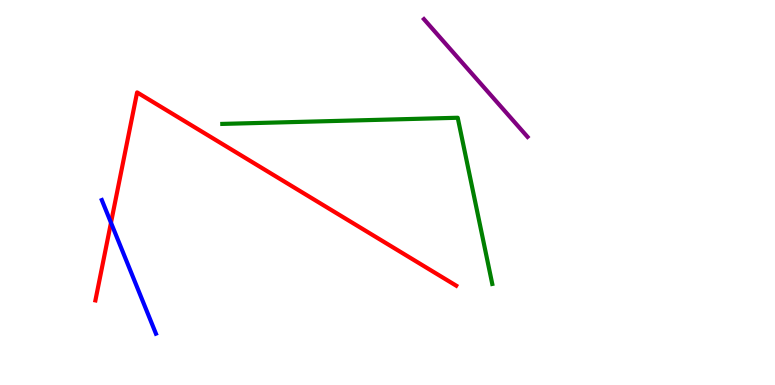[{'lines': ['blue', 'red'], 'intersections': [{'x': 1.43, 'y': 4.22}]}, {'lines': ['green', 'red'], 'intersections': []}, {'lines': ['purple', 'red'], 'intersections': []}, {'lines': ['blue', 'green'], 'intersections': []}, {'lines': ['blue', 'purple'], 'intersections': []}, {'lines': ['green', 'purple'], 'intersections': []}]